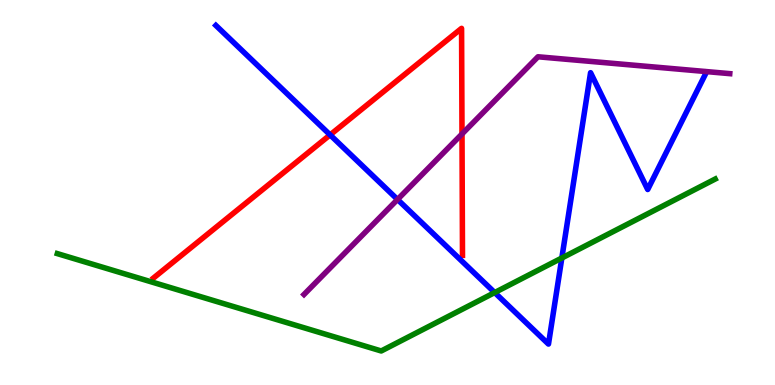[{'lines': ['blue', 'red'], 'intersections': [{'x': 4.26, 'y': 6.5}]}, {'lines': ['green', 'red'], 'intersections': []}, {'lines': ['purple', 'red'], 'intersections': [{'x': 5.96, 'y': 6.52}]}, {'lines': ['blue', 'green'], 'intersections': [{'x': 6.38, 'y': 2.4}, {'x': 7.25, 'y': 3.3}]}, {'lines': ['blue', 'purple'], 'intersections': [{'x': 5.13, 'y': 4.82}]}, {'lines': ['green', 'purple'], 'intersections': []}]